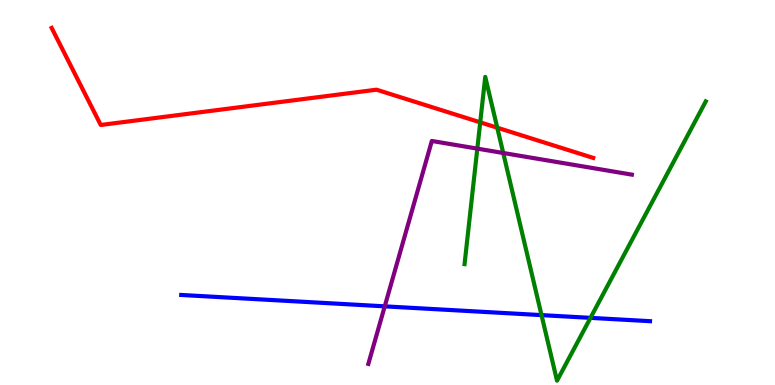[{'lines': ['blue', 'red'], 'intersections': []}, {'lines': ['green', 'red'], 'intersections': [{'x': 6.2, 'y': 6.82}, {'x': 6.42, 'y': 6.68}]}, {'lines': ['purple', 'red'], 'intersections': []}, {'lines': ['blue', 'green'], 'intersections': [{'x': 6.99, 'y': 1.82}, {'x': 7.62, 'y': 1.74}]}, {'lines': ['blue', 'purple'], 'intersections': [{'x': 4.96, 'y': 2.04}]}, {'lines': ['green', 'purple'], 'intersections': [{'x': 6.16, 'y': 6.14}, {'x': 6.49, 'y': 6.03}]}]